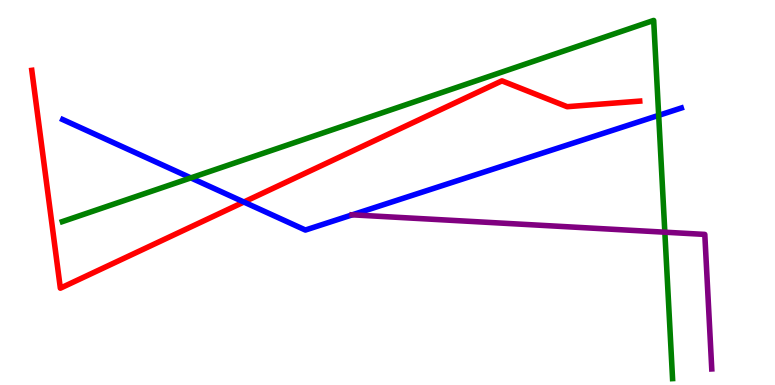[{'lines': ['blue', 'red'], 'intersections': [{'x': 3.15, 'y': 4.75}]}, {'lines': ['green', 'red'], 'intersections': []}, {'lines': ['purple', 'red'], 'intersections': []}, {'lines': ['blue', 'green'], 'intersections': [{'x': 2.46, 'y': 5.38}, {'x': 8.5, 'y': 7.0}]}, {'lines': ['blue', 'purple'], 'intersections': [{'x': 4.55, 'y': 4.42}]}, {'lines': ['green', 'purple'], 'intersections': [{'x': 8.58, 'y': 3.97}]}]